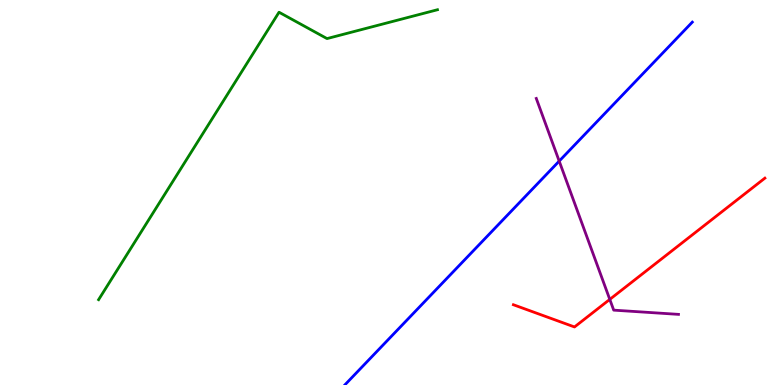[{'lines': ['blue', 'red'], 'intersections': []}, {'lines': ['green', 'red'], 'intersections': []}, {'lines': ['purple', 'red'], 'intersections': [{'x': 7.87, 'y': 2.22}]}, {'lines': ['blue', 'green'], 'intersections': []}, {'lines': ['blue', 'purple'], 'intersections': [{'x': 7.22, 'y': 5.82}]}, {'lines': ['green', 'purple'], 'intersections': []}]